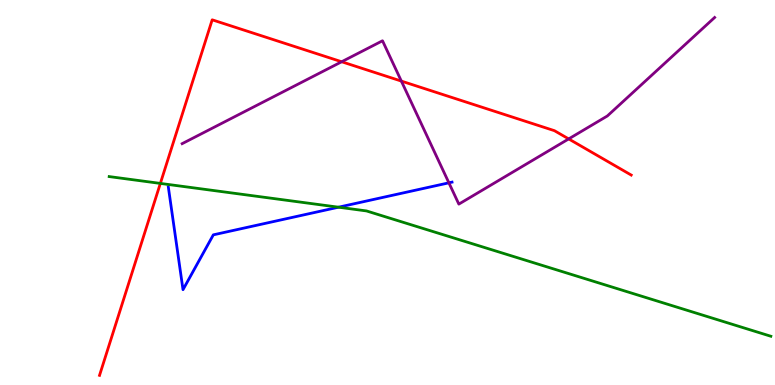[{'lines': ['blue', 'red'], 'intersections': []}, {'lines': ['green', 'red'], 'intersections': [{'x': 2.07, 'y': 5.24}]}, {'lines': ['purple', 'red'], 'intersections': [{'x': 4.41, 'y': 8.4}, {'x': 5.18, 'y': 7.89}, {'x': 7.34, 'y': 6.39}]}, {'lines': ['blue', 'green'], 'intersections': [{'x': 4.37, 'y': 4.62}]}, {'lines': ['blue', 'purple'], 'intersections': [{'x': 5.79, 'y': 5.25}]}, {'lines': ['green', 'purple'], 'intersections': []}]